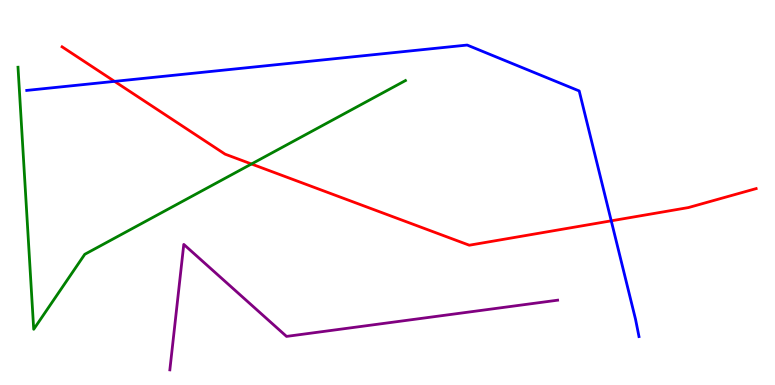[{'lines': ['blue', 'red'], 'intersections': [{'x': 1.48, 'y': 7.89}, {'x': 7.89, 'y': 4.26}]}, {'lines': ['green', 'red'], 'intersections': [{'x': 3.24, 'y': 5.74}]}, {'lines': ['purple', 'red'], 'intersections': []}, {'lines': ['blue', 'green'], 'intersections': []}, {'lines': ['blue', 'purple'], 'intersections': []}, {'lines': ['green', 'purple'], 'intersections': []}]